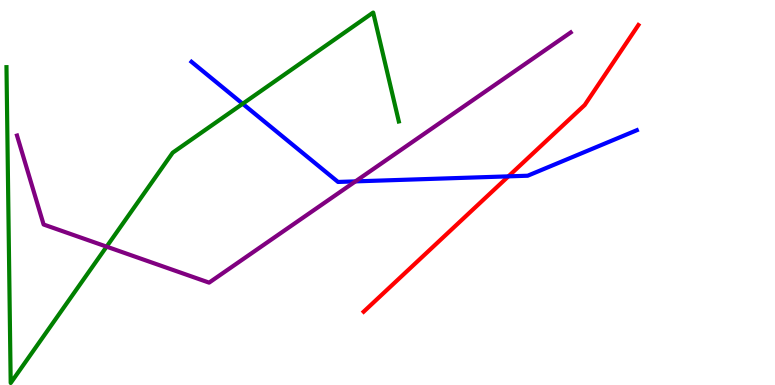[{'lines': ['blue', 'red'], 'intersections': [{'x': 6.56, 'y': 5.42}]}, {'lines': ['green', 'red'], 'intersections': []}, {'lines': ['purple', 'red'], 'intersections': []}, {'lines': ['blue', 'green'], 'intersections': [{'x': 3.13, 'y': 7.3}]}, {'lines': ['blue', 'purple'], 'intersections': [{'x': 4.59, 'y': 5.29}]}, {'lines': ['green', 'purple'], 'intersections': [{'x': 1.38, 'y': 3.59}]}]